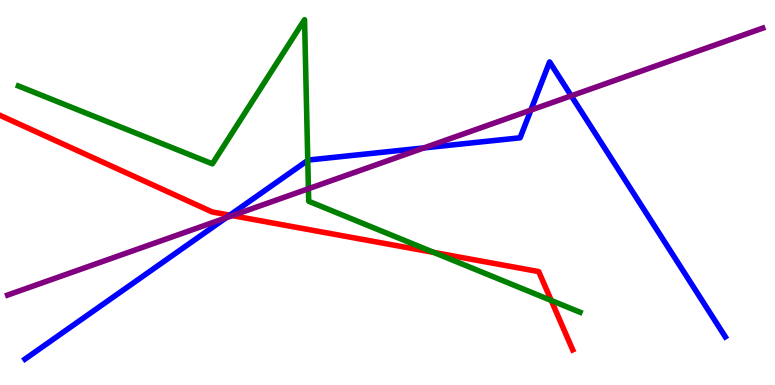[{'lines': ['blue', 'red'], 'intersections': [{'x': 2.97, 'y': 4.41}]}, {'lines': ['green', 'red'], 'intersections': [{'x': 5.6, 'y': 3.44}, {'x': 7.11, 'y': 2.2}]}, {'lines': ['purple', 'red'], 'intersections': [{'x': 3.0, 'y': 4.4}]}, {'lines': ['blue', 'green'], 'intersections': [{'x': 3.97, 'y': 5.83}]}, {'lines': ['blue', 'purple'], 'intersections': [{'x': 2.92, 'y': 4.34}, {'x': 5.47, 'y': 6.16}, {'x': 6.85, 'y': 7.14}, {'x': 7.37, 'y': 7.51}]}, {'lines': ['green', 'purple'], 'intersections': [{'x': 3.98, 'y': 5.1}]}]